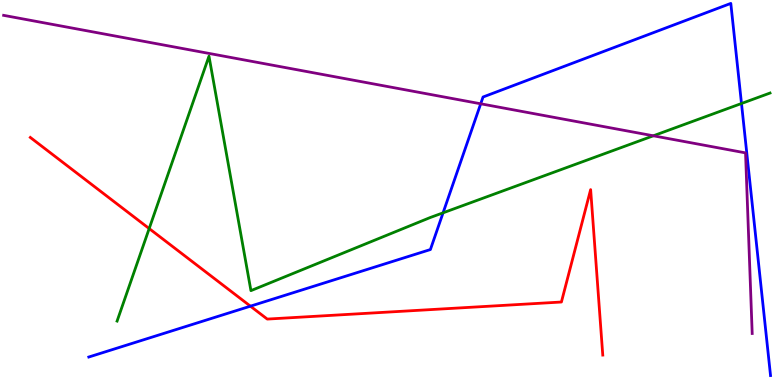[{'lines': ['blue', 'red'], 'intersections': [{'x': 3.23, 'y': 2.05}]}, {'lines': ['green', 'red'], 'intersections': [{'x': 1.92, 'y': 4.06}]}, {'lines': ['purple', 'red'], 'intersections': []}, {'lines': ['blue', 'green'], 'intersections': [{'x': 5.72, 'y': 4.47}, {'x': 9.57, 'y': 7.31}]}, {'lines': ['blue', 'purple'], 'intersections': [{'x': 6.2, 'y': 7.3}]}, {'lines': ['green', 'purple'], 'intersections': [{'x': 8.43, 'y': 6.47}]}]